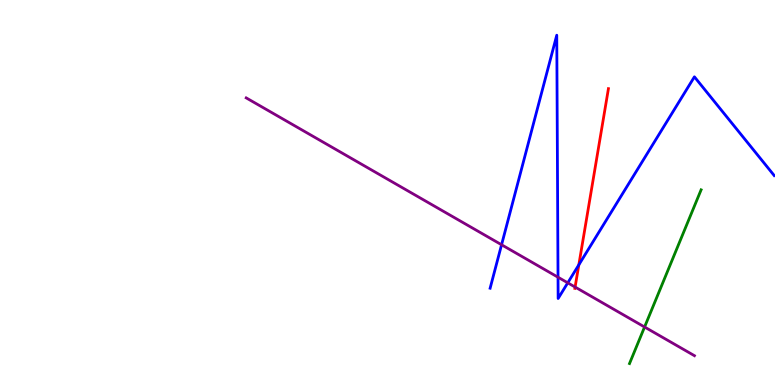[{'lines': ['blue', 'red'], 'intersections': [{'x': 7.47, 'y': 3.12}]}, {'lines': ['green', 'red'], 'intersections': []}, {'lines': ['purple', 'red'], 'intersections': [{'x': 7.42, 'y': 2.54}]}, {'lines': ['blue', 'green'], 'intersections': []}, {'lines': ['blue', 'purple'], 'intersections': [{'x': 6.47, 'y': 3.64}, {'x': 7.2, 'y': 2.8}, {'x': 7.33, 'y': 2.65}]}, {'lines': ['green', 'purple'], 'intersections': [{'x': 8.32, 'y': 1.51}]}]